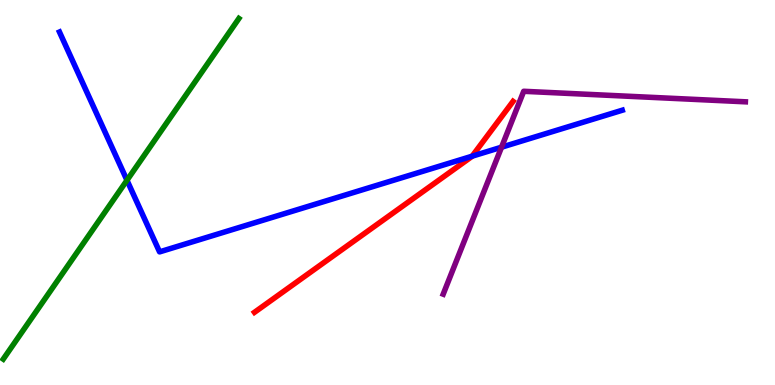[{'lines': ['blue', 'red'], 'intersections': [{'x': 6.09, 'y': 5.94}]}, {'lines': ['green', 'red'], 'intersections': []}, {'lines': ['purple', 'red'], 'intersections': []}, {'lines': ['blue', 'green'], 'intersections': [{'x': 1.64, 'y': 5.32}]}, {'lines': ['blue', 'purple'], 'intersections': [{'x': 6.47, 'y': 6.18}]}, {'lines': ['green', 'purple'], 'intersections': []}]